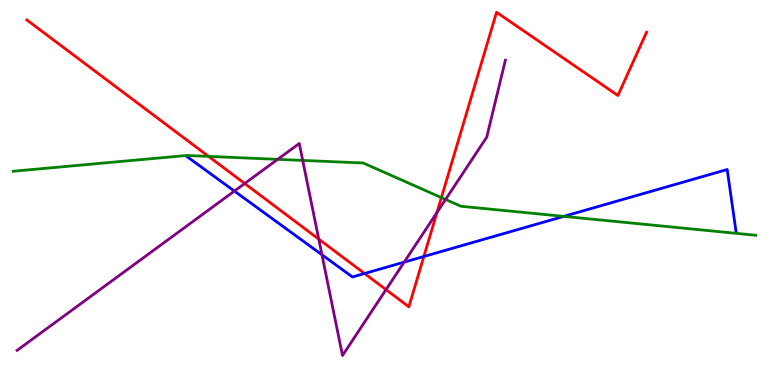[{'lines': ['blue', 'red'], 'intersections': [{'x': 4.7, 'y': 2.9}, {'x': 5.47, 'y': 3.34}]}, {'lines': ['green', 'red'], 'intersections': [{'x': 2.69, 'y': 5.94}, {'x': 5.7, 'y': 4.87}]}, {'lines': ['purple', 'red'], 'intersections': [{'x': 3.16, 'y': 5.23}, {'x': 4.11, 'y': 3.79}, {'x': 4.98, 'y': 2.48}, {'x': 5.64, 'y': 4.48}]}, {'lines': ['blue', 'green'], 'intersections': [{'x': 7.27, 'y': 4.38}]}, {'lines': ['blue', 'purple'], 'intersections': [{'x': 3.02, 'y': 5.04}, {'x': 4.15, 'y': 3.38}, {'x': 5.22, 'y': 3.19}]}, {'lines': ['green', 'purple'], 'intersections': [{'x': 3.58, 'y': 5.86}, {'x': 3.91, 'y': 5.83}, {'x': 5.75, 'y': 4.82}]}]